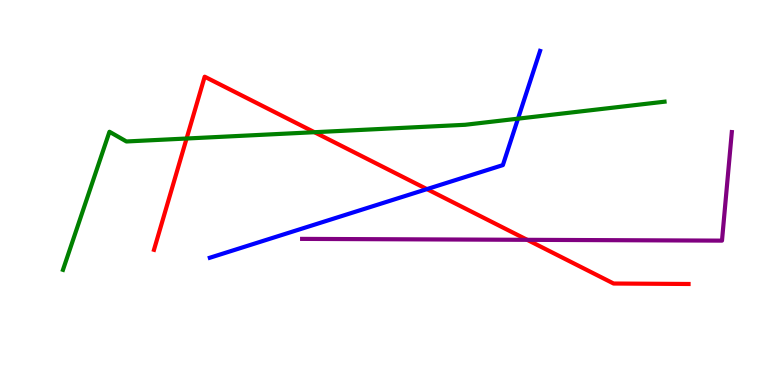[{'lines': ['blue', 'red'], 'intersections': [{'x': 5.51, 'y': 5.09}]}, {'lines': ['green', 'red'], 'intersections': [{'x': 2.41, 'y': 6.4}, {'x': 4.06, 'y': 6.57}]}, {'lines': ['purple', 'red'], 'intersections': [{'x': 6.8, 'y': 3.77}]}, {'lines': ['blue', 'green'], 'intersections': [{'x': 6.68, 'y': 6.92}]}, {'lines': ['blue', 'purple'], 'intersections': []}, {'lines': ['green', 'purple'], 'intersections': []}]